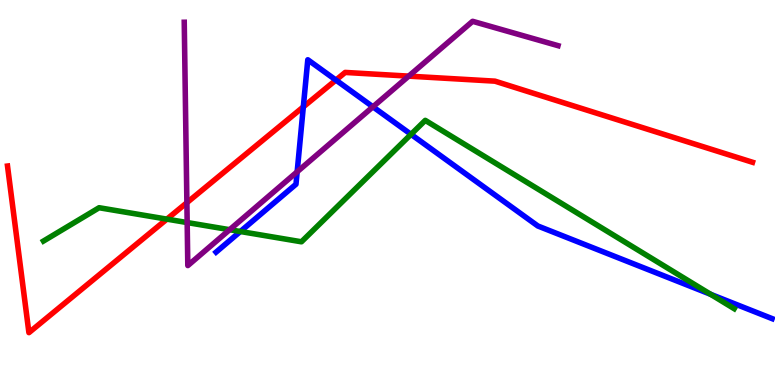[{'lines': ['blue', 'red'], 'intersections': [{'x': 3.91, 'y': 7.22}, {'x': 4.33, 'y': 7.92}]}, {'lines': ['green', 'red'], 'intersections': [{'x': 2.15, 'y': 4.31}]}, {'lines': ['purple', 'red'], 'intersections': [{'x': 2.41, 'y': 4.74}, {'x': 5.27, 'y': 8.02}]}, {'lines': ['blue', 'green'], 'intersections': [{'x': 3.1, 'y': 3.99}, {'x': 5.3, 'y': 6.51}, {'x': 9.17, 'y': 2.36}]}, {'lines': ['blue', 'purple'], 'intersections': [{'x': 3.83, 'y': 5.54}, {'x': 4.81, 'y': 7.23}]}, {'lines': ['green', 'purple'], 'intersections': [{'x': 2.42, 'y': 4.22}, {'x': 2.96, 'y': 4.03}]}]